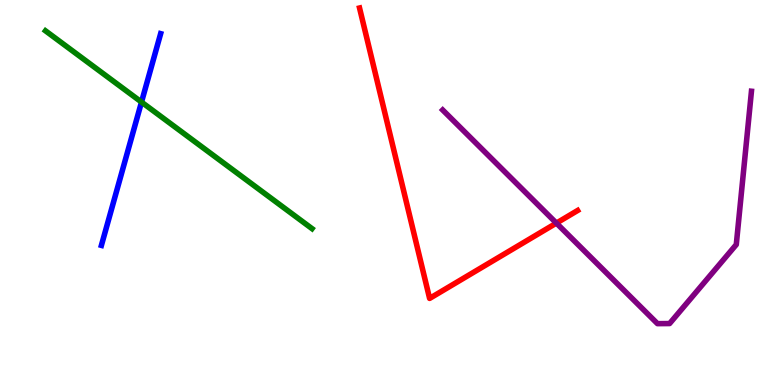[{'lines': ['blue', 'red'], 'intersections': []}, {'lines': ['green', 'red'], 'intersections': []}, {'lines': ['purple', 'red'], 'intersections': [{'x': 7.18, 'y': 4.2}]}, {'lines': ['blue', 'green'], 'intersections': [{'x': 1.83, 'y': 7.35}]}, {'lines': ['blue', 'purple'], 'intersections': []}, {'lines': ['green', 'purple'], 'intersections': []}]